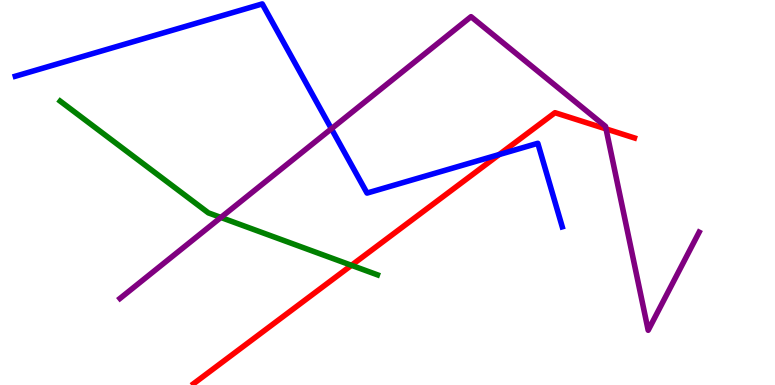[{'lines': ['blue', 'red'], 'intersections': [{'x': 6.44, 'y': 5.99}]}, {'lines': ['green', 'red'], 'intersections': [{'x': 4.53, 'y': 3.11}]}, {'lines': ['purple', 'red'], 'intersections': [{'x': 7.82, 'y': 6.65}]}, {'lines': ['blue', 'green'], 'intersections': []}, {'lines': ['blue', 'purple'], 'intersections': [{'x': 4.28, 'y': 6.66}]}, {'lines': ['green', 'purple'], 'intersections': [{'x': 2.85, 'y': 4.35}]}]